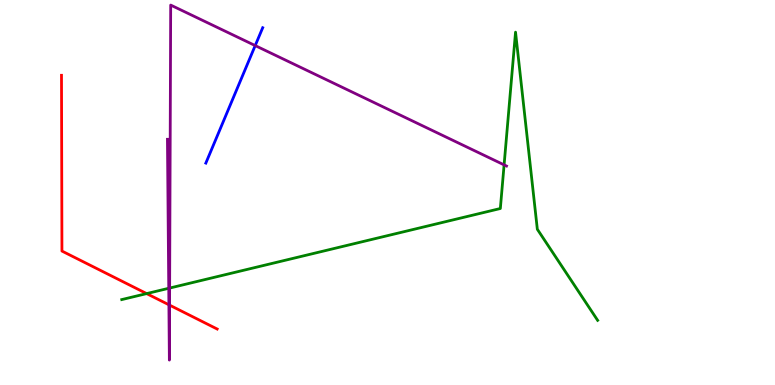[{'lines': ['blue', 'red'], 'intersections': []}, {'lines': ['green', 'red'], 'intersections': [{'x': 1.89, 'y': 2.37}]}, {'lines': ['purple', 'red'], 'intersections': [{'x': 2.18, 'y': 2.08}, {'x': 2.19, 'y': 2.07}]}, {'lines': ['blue', 'green'], 'intersections': []}, {'lines': ['blue', 'purple'], 'intersections': [{'x': 3.29, 'y': 8.82}]}, {'lines': ['green', 'purple'], 'intersections': [{'x': 2.18, 'y': 2.51}, {'x': 2.19, 'y': 2.52}, {'x': 6.5, 'y': 5.72}]}]